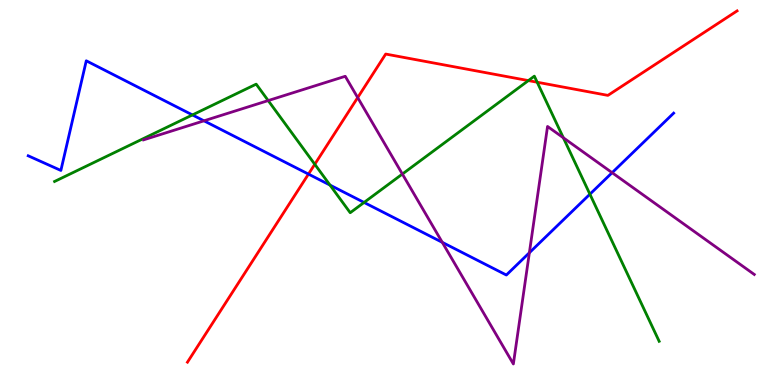[{'lines': ['blue', 'red'], 'intersections': [{'x': 3.98, 'y': 5.48}]}, {'lines': ['green', 'red'], 'intersections': [{'x': 4.06, 'y': 5.73}, {'x': 6.82, 'y': 7.91}, {'x': 6.93, 'y': 7.86}]}, {'lines': ['purple', 'red'], 'intersections': [{'x': 4.62, 'y': 7.47}]}, {'lines': ['blue', 'green'], 'intersections': [{'x': 2.48, 'y': 7.01}, {'x': 4.26, 'y': 5.19}, {'x': 4.7, 'y': 4.74}, {'x': 7.61, 'y': 4.96}]}, {'lines': ['blue', 'purple'], 'intersections': [{'x': 2.63, 'y': 6.86}, {'x': 5.71, 'y': 3.71}, {'x': 6.83, 'y': 3.43}, {'x': 7.9, 'y': 5.51}]}, {'lines': ['green', 'purple'], 'intersections': [{'x': 3.46, 'y': 7.39}, {'x': 5.19, 'y': 5.48}, {'x': 7.27, 'y': 6.42}]}]